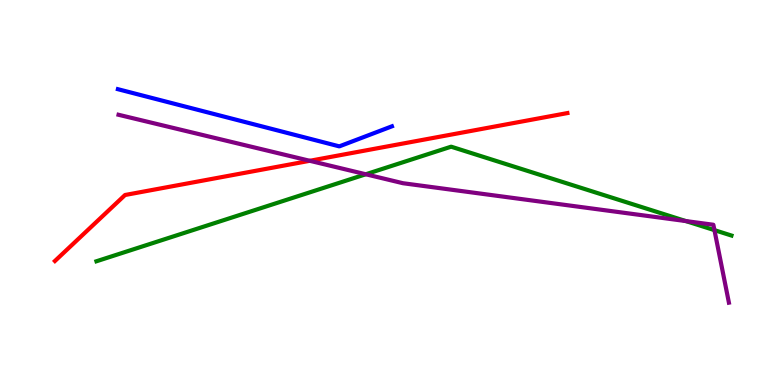[{'lines': ['blue', 'red'], 'intersections': []}, {'lines': ['green', 'red'], 'intersections': []}, {'lines': ['purple', 'red'], 'intersections': [{'x': 4.0, 'y': 5.82}]}, {'lines': ['blue', 'green'], 'intersections': []}, {'lines': ['blue', 'purple'], 'intersections': []}, {'lines': ['green', 'purple'], 'intersections': [{'x': 4.72, 'y': 5.47}, {'x': 8.85, 'y': 4.26}, {'x': 9.22, 'y': 4.02}]}]